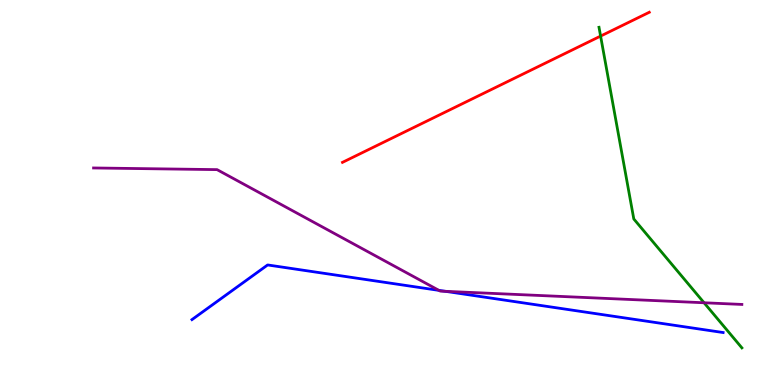[{'lines': ['blue', 'red'], 'intersections': []}, {'lines': ['green', 'red'], 'intersections': [{'x': 7.75, 'y': 9.06}]}, {'lines': ['purple', 'red'], 'intersections': []}, {'lines': ['blue', 'green'], 'intersections': []}, {'lines': ['blue', 'purple'], 'intersections': [{'x': 5.66, 'y': 2.46}, {'x': 5.75, 'y': 2.43}]}, {'lines': ['green', 'purple'], 'intersections': [{'x': 9.08, 'y': 2.14}]}]